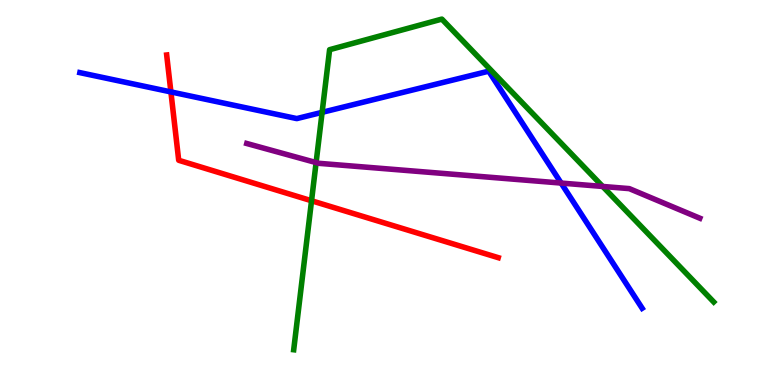[{'lines': ['blue', 'red'], 'intersections': [{'x': 2.21, 'y': 7.61}]}, {'lines': ['green', 'red'], 'intersections': [{'x': 4.02, 'y': 4.79}]}, {'lines': ['purple', 'red'], 'intersections': []}, {'lines': ['blue', 'green'], 'intersections': [{'x': 4.16, 'y': 7.08}]}, {'lines': ['blue', 'purple'], 'intersections': [{'x': 7.24, 'y': 5.25}]}, {'lines': ['green', 'purple'], 'intersections': [{'x': 4.08, 'y': 5.78}, {'x': 7.78, 'y': 5.16}]}]